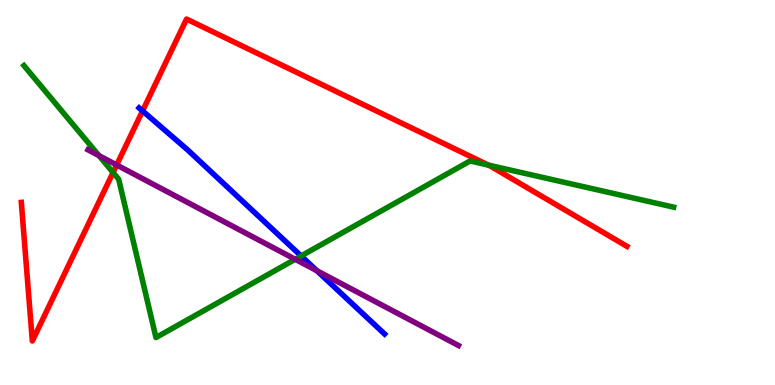[{'lines': ['blue', 'red'], 'intersections': [{'x': 1.84, 'y': 7.12}]}, {'lines': ['green', 'red'], 'intersections': [{'x': 1.46, 'y': 5.52}, {'x': 6.3, 'y': 5.71}]}, {'lines': ['purple', 'red'], 'intersections': [{'x': 1.51, 'y': 5.72}]}, {'lines': ['blue', 'green'], 'intersections': [{'x': 3.89, 'y': 3.35}]}, {'lines': ['blue', 'purple'], 'intersections': [{'x': 4.09, 'y': 2.97}]}, {'lines': ['green', 'purple'], 'intersections': [{'x': 1.28, 'y': 5.96}, {'x': 3.81, 'y': 3.27}]}]